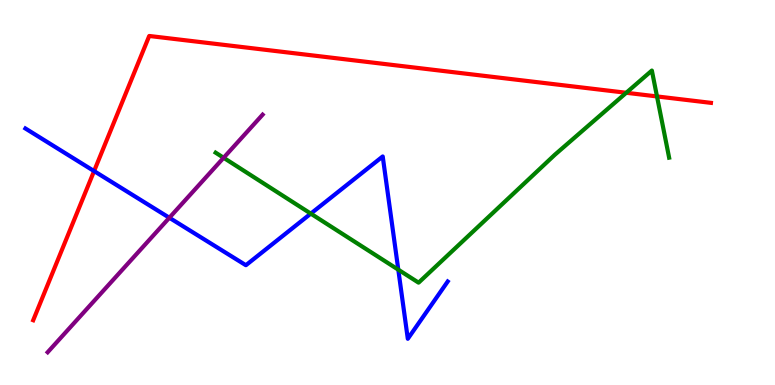[{'lines': ['blue', 'red'], 'intersections': [{'x': 1.21, 'y': 5.56}]}, {'lines': ['green', 'red'], 'intersections': [{'x': 8.08, 'y': 7.59}, {'x': 8.48, 'y': 7.5}]}, {'lines': ['purple', 'red'], 'intersections': []}, {'lines': ['blue', 'green'], 'intersections': [{'x': 4.01, 'y': 4.45}, {'x': 5.14, 'y': 3.0}]}, {'lines': ['blue', 'purple'], 'intersections': [{'x': 2.19, 'y': 4.34}]}, {'lines': ['green', 'purple'], 'intersections': [{'x': 2.89, 'y': 5.9}]}]